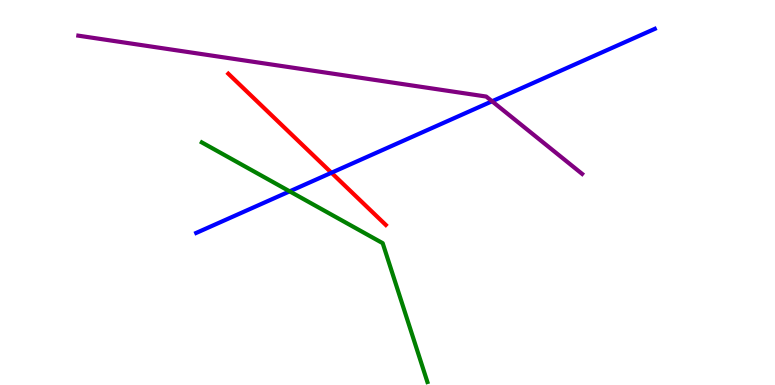[{'lines': ['blue', 'red'], 'intersections': [{'x': 4.28, 'y': 5.51}]}, {'lines': ['green', 'red'], 'intersections': []}, {'lines': ['purple', 'red'], 'intersections': []}, {'lines': ['blue', 'green'], 'intersections': [{'x': 3.74, 'y': 5.03}]}, {'lines': ['blue', 'purple'], 'intersections': [{'x': 6.35, 'y': 7.37}]}, {'lines': ['green', 'purple'], 'intersections': []}]